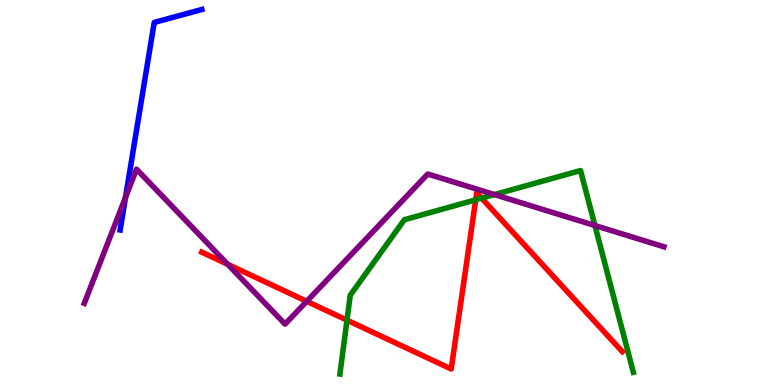[{'lines': ['blue', 'red'], 'intersections': []}, {'lines': ['green', 'red'], 'intersections': [{'x': 4.48, 'y': 1.68}, {'x': 6.14, 'y': 4.81}, {'x': 6.21, 'y': 4.85}]}, {'lines': ['purple', 'red'], 'intersections': [{'x': 2.94, 'y': 3.13}, {'x': 3.96, 'y': 2.17}]}, {'lines': ['blue', 'green'], 'intersections': []}, {'lines': ['blue', 'purple'], 'intersections': [{'x': 1.62, 'y': 4.87}]}, {'lines': ['green', 'purple'], 'intersections': [{'x': 6.38, 'y': 4.95}, {'x': 7.68, 'y': 4.14}]}]